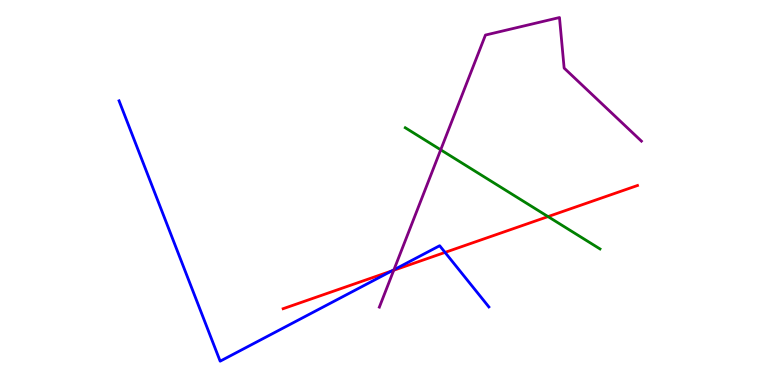[{'lines': ['blue', 'red'], 'intersections': [{'x': 5.05, 'y': 2.96}, {'x': 5.74, 'y': 3.44}]}, {'lines': ['green', 'red'], 'intersections': [{'x': 7.07, 'y': 4.37}]}, {'lines': ['purple', 'red'], 'intersections': [{'x': 5.08, 'y': 2.98}]}, {'lines': ['blue', 'green'], 'intersections': []}, {'lines': ['blue', 'purple'], 'intersections': [{'x': 5.08, 'y': 2.99}]}, {'lines': ['green', 'purple'], 'intersections': [{'x': 5.69, 'y': 6.11}]}]